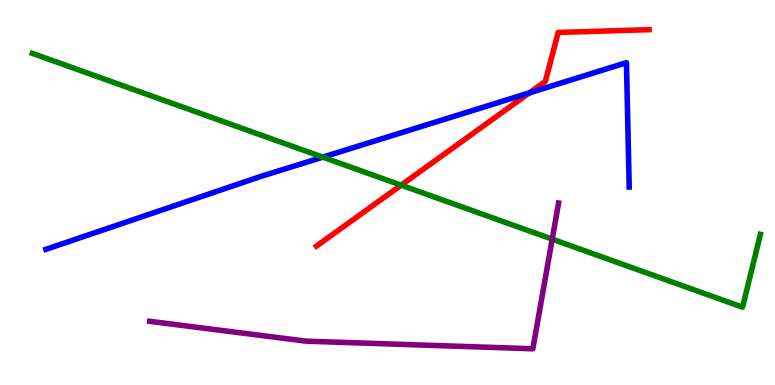[{'lines': ['blue', 'red'], 'intersections': [{'x': 6.83, 'y': 7.59}]}, {'lines': ['green', 'red'], 'intersections': [{'x': 5.18, 'y': 5.19}]}, {'lines': ['purple', 'red'], 'intersections': []}, {'lines': ['blue', 'green'], 'intersections': [{'x': 4.16, 'y': 5.92}]}, {'lines': ['blue', 'purple'], 'intersections': []}, {'lines': ['green', 'purple'], 'intersections': [{'x': 7.13, 'y': 3.79}]}]